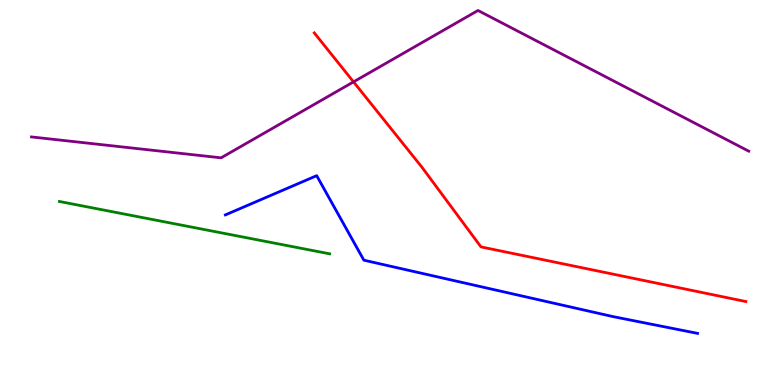[{'lines': ['blue', 'red'], 'intersections': []}, {'lines': ['green', 'red'], 'intersections': []}, {'lines': ['purple', 'red'], 'intersections': [{'x': 4.56, 'y': 7.87}]}, {'lines': ['blue', 'green'], 'intersections': []}, {'lines': ['blue', 'purple'], 'intersections': []}, {'lines': ['green', 'purple'], 'intersections': []}]